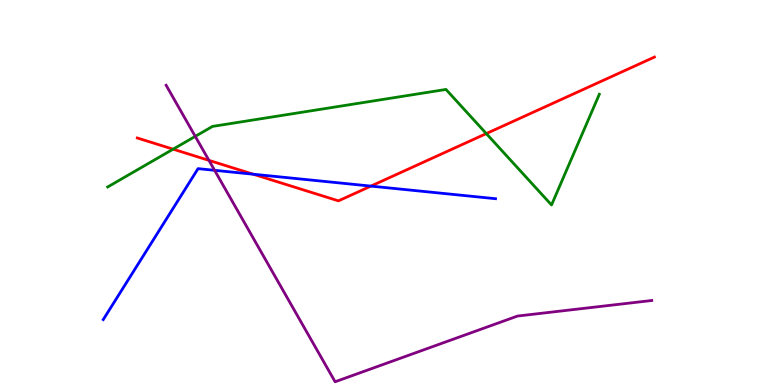[{'lines': ['blue', 'red'], 'intersections': [{'x': 3.27, 'y': 5.47}, {'x': 4.79, 'y': 5.17}]}, {'lines': ['green', 'red'], 'intersections': [{'x': 2.23, 'y': 6.13}, {'x': 6.27, 'y': 6.53}]}, {'lines': ['purple', 'red'], 'intersections': [{'x': 2.7, 'y': 5.83}]}, {'lines': ['blue', 'green'], 'intersections': []}, {'lines': ['blue', 'purple'], 'intersections': [{'x': 2.77, 'y': 5.58}]}, {'lines': ['green', 'purple'], 'intersections': [{'x': 2.52, 'y': 6.46}]}]